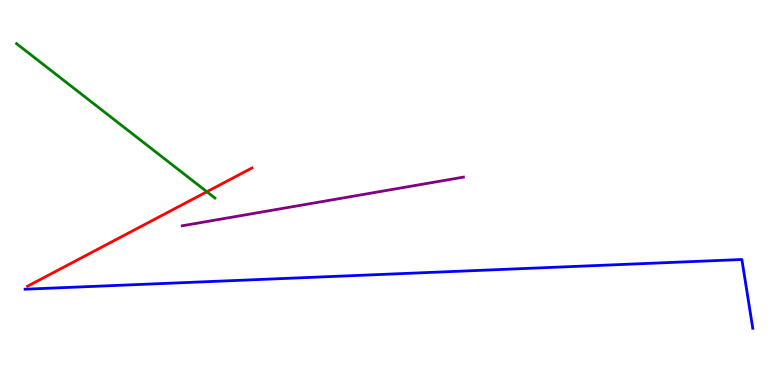[{'lines': ['blue', 'red'], 'intersections': []}, {'lines': ['green', 'red'], 'intersections': [{'x': 2.67, 'y': 5.02}]}, {'lines': ['purple', 'red'], 'intersections': []}, {'lines': ['blue', 'green'], 'intersections': []}, {'lines': ['blue', 'purple'], 'intersections': []}, {'lines': ['green', 'purple'], 'intersections': []}]